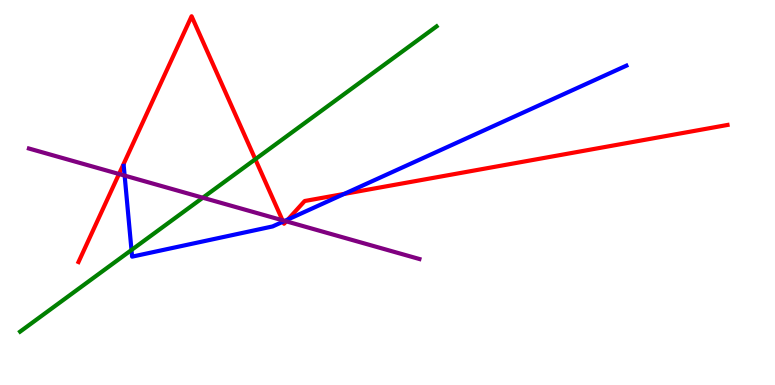[{'lines': ['blue', 'red'], 'intersections': [{'x': 3.65, 'y': 4.24}, {'x': 3.72, 'y': 4.3}, {'x': 4.44, 'y': 4.96}]}, {'lines': ['green', 'red'], 'intersections': [{'x': 3.29, 'y': 5.86}]}, {'lines': ['purple', 'red'], 'intersections': [{'x': 1.54, 'y': 5.48}, {'x': 3.65, 'y': 4.28}, {'x': 3.69, 'y': 4.25}]}, {'lines': ['blue', 'green'], 'intersections': [{'x': 1.7, 'y': 3.51}]}, {'lines': ['blue', 'purple'], 'intersections': [{'x': 1.61, 'y': 5.44}, {'x': 3.67, 'y': 4.26}]}, {'lines': ['green', 'purple'], 'intersections': [{'x': 2.62, 'y': 4.86}]}]